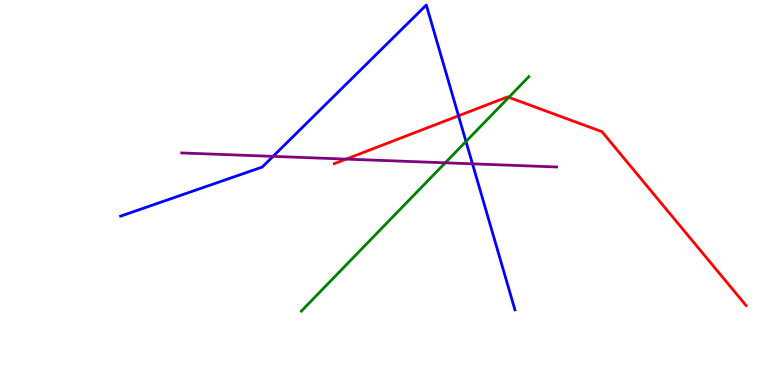[{'lines': ['blue', 'red'], 'intersections': [{'x': 5.92, 'y': 6.99}]}, {'lines': ['green', 'red'], 'intersections': [{'x': 6.57, 'y': 7.47}]}, {'lines': ['purple', 'red'], 'intersections': [{'x': 4.47, 'y': 5.87}]}, {'lines': ['blue', 'green'], 'intersections': [{'x': 6.01, 'y': 6.33}]}, {'lines': ['blue', 'purple'], 'intersections': [{'x': 3.52, 'y': 5.94}, {'x': 6.1, 'y': 5.74}]}, {'lines': ['green', 'purple'], 'intersections': [{'x': 5.75, 'y': 5.77}]}]